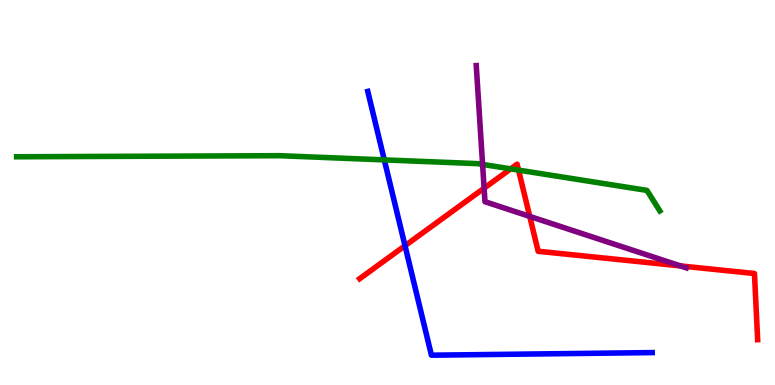[{'lines': ['blue', 'red'], 'intersections': [{'x': 5.23, 'y': 3.62}]}, {'lines': ['green', 'red'], 'intersections': [{'x': 6.59, 'y': 5.61}, {'x': 6.69, 'y': 5.58}]}, {'lines': ['purple', 'red'], 'intersections': [{'x': 6.25, 'y': 5.11}, {'x': 6.84, 'y': 4.38}, {'x': 8.78, 'y': 3.09}]}, {'lines': ['blue', 'green'], 'intersections': [{'x': 4.96, 'y': 5.85}]}, {'lines': ['blue', 'purple'], 'intersections': []}, {'lines': ['green', 'purple'], 'intersections': [{'x': 6.23, 'y': 5.73}]}]